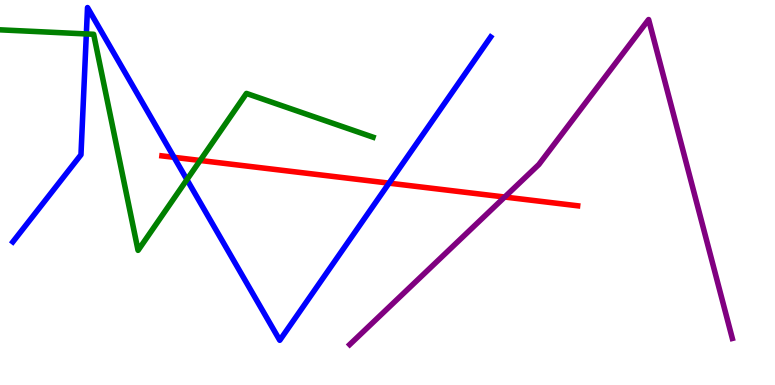[{'lines': ['blue', 'red'], 'intersections': [{'x': 2.25, 'y': 5.91}, {'x': 5.02, 'y': 5.24}]}, {'lines': ['green', 'red'], 'intersections': [{'x': 2.58, 'y': 5.83}]}, {'lines': ['purple', 'red'], 'intersections': [{'x': 6.51, 'y': 4.88}]}, {'lines': ['blue', 'green'], 'intersections': [{'x': 1.11, 'y': 9.12}, {'x': 2.41, 'y': 5.33}]}, {'lines': ['blue', 'purple'], 'intersections': []}, {'lines': ['green', 'purple'], 'intersections': []}]